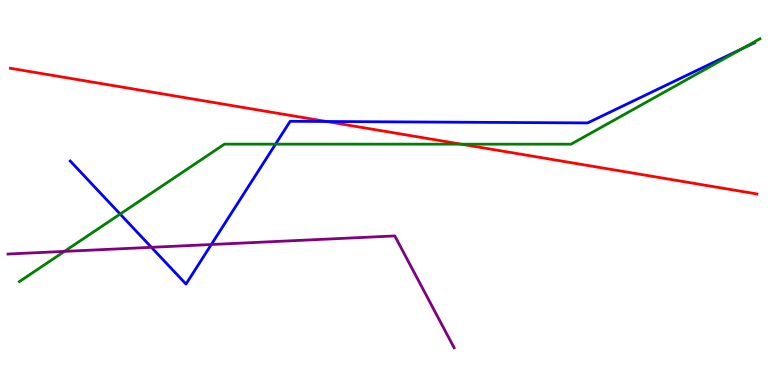[{'lines': ['blue', 'red'], 'intersections': [{'x': 4.21, 'y': 6.84}]}, {'lines': ['green', 'red'], 'intersections': [{'x': 5.95, 'y': 6.26}]}, {'lines': ['purple', 'red'], 'intersections': []}, {'lines': ['blue', 'green'], 'intersections': [{'x': 1.55, 'y': 4.44}, {'x': 3.56, 'y': 6.26}, {'x': 9.58, 'y': 8.74}]}, {'lines': ['blue', 'purple'], 'intersections': [{'x': 1.95, 'y': 3.58}, {'x': 2.73, 'y': 3.65}]}, {'lines': ['green', 'purple'], 'intersections': [{'x': 0.832, 'y': 3.47}]}]